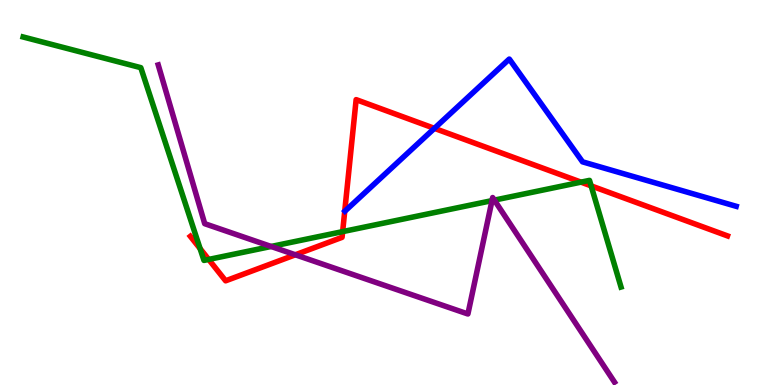[{'lines': ['blue', 'red'], 'intersections': [{'x': 5.61, 'y': 6.67}]}, {'lines': ['green', 'red'], 'intersections': [{'x': 2.58, 'y': 3.54}, {'x': 2.69, 'y': 3.26}, {'x': 4.42, 'y': 3.98}, {'x': 7.5, 'y': 5.27}, {'x': 7.63, 'y': 5.17}]}, {'lines': ['purple', 'red'], 'intersections': [{'x': 3.81, 'y': 3.38}]}, {'lines': ['blue', 'green'], 'intersections': []}, {'lines': ['blue', 'purple'], 'intersections': []}, {'lines': ['green', 'purple'], 'intersections': [{'x': 3.5, 'y': 3.6}, {'x': 6.35, 'y': 4.79}, {'x': 6.38, 'y': 4.8}]}]